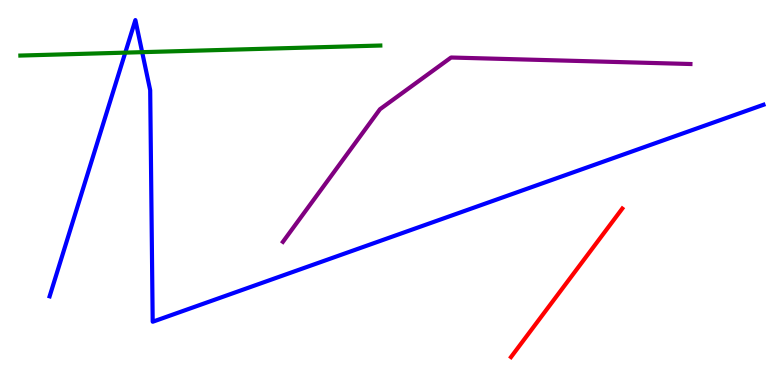[{'lines': ['blue', 'red'], 'intersections': []}, {'lines': ['green', 'red'], 'intersections': []}, {'lines': ['purple', 'red'], 'intersections': []}, {'lines': ['blue', 'green'], 'intersections': [{'x': 1.62, 'y': 8.63}, {'x': 1.83, 'y': 8.65}]}, {'lines': ['blue', 'purple'], 'intersections': []}, {'lines': ['green', 'purple'], 'intersections': []}]